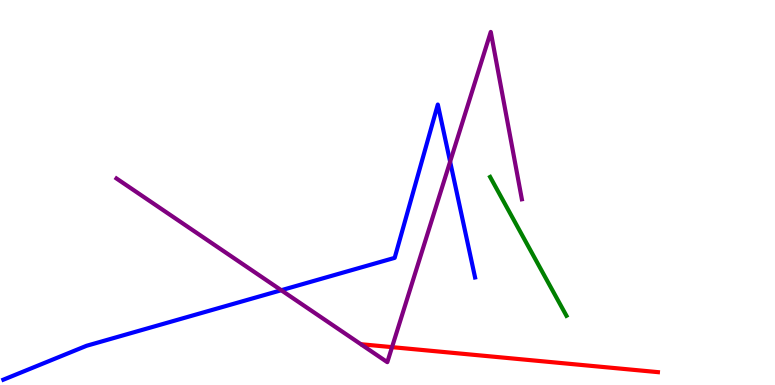[{'lines': ['blue', 'red'], 'intersections': []}, {'lines': ['green', 'red'], 'intersections': []}, {'lines': ['purple', 'red'], 'intersections': [{'x': 5.06, 'y': 0.983}]}, {'lines': ['blue', 'green'], 'intersections': []}, {'lines': ['blue', 'purple'], 'intersections': [{'x': 3.63, 'y': 2.46}, {'x': 5.81, 'y': 5.8}]}, {'lines': ['green', 'purple'], 'intersections': []}]